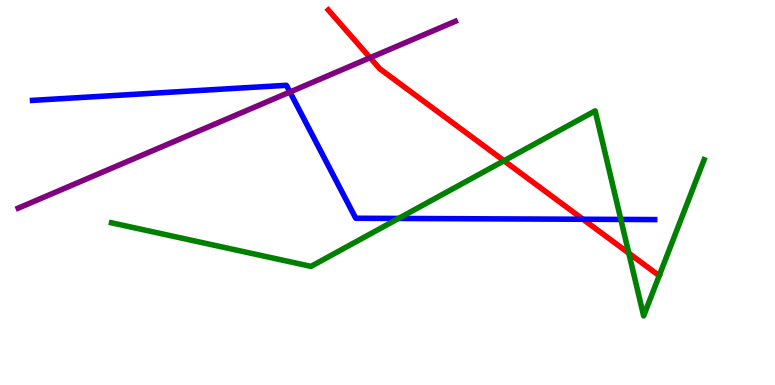[{'lines': ['blue', 'red'], 'intersections': [{'x': 7.52, 'y': 4.31}]}, {'lines': ['green', 'red'], 'intersections': [{'x': 6.5, 'y': 5.82}, {'x': 8.11, 'y': 3.42}]}, {'lines': ['purple', 'red'], 'intersections': [{'x': 4.78, 'y': 8.5}]}, {'lines': ['blue', 'green'], 'intersections': [{'x': 5.14, 'y': 4.33}, {'x': 8.01, 'y': 4.3}]}, {'lines': ['blue', 'purple'], 'intersections': [{'x': 3.74, 'y': 7.61}]}, {'lines': ['green', 'purple'], 'intersections': []}]